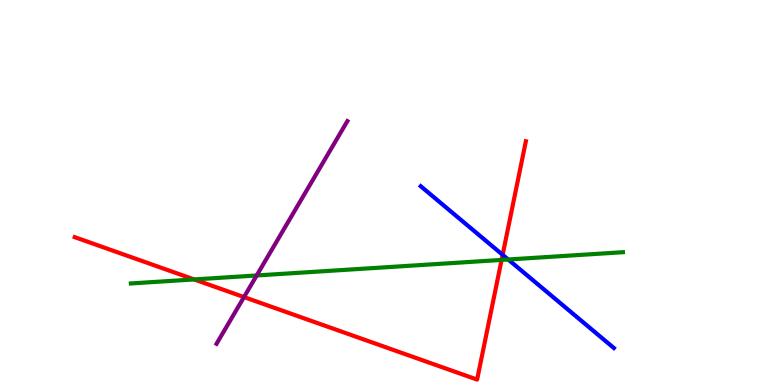[{'lines': ['blue', 'red'], 'intersections': [{'x': 6.49, 'y': 3.38}]}, {'lines': ['green', 'red'], 'intersections': [{'x': 2.51, 'y': 2.74}, {'x': 6.47, 'y': 3.25}]}, {'lines': ['purple', 'red'], 'intersections': [{'x': 3.15, 'y': 2.28}]}, {'lines': ['blue', 'green'], 'intersections': [{'x': 6.56, 'y': 3.26}]}, {'lines': ['blue', 'purple'], 'intersections': []}, {'lines': ['green', 'purple'], 'intersections': [{'x': 3.31, 'y': 2.85}]}]